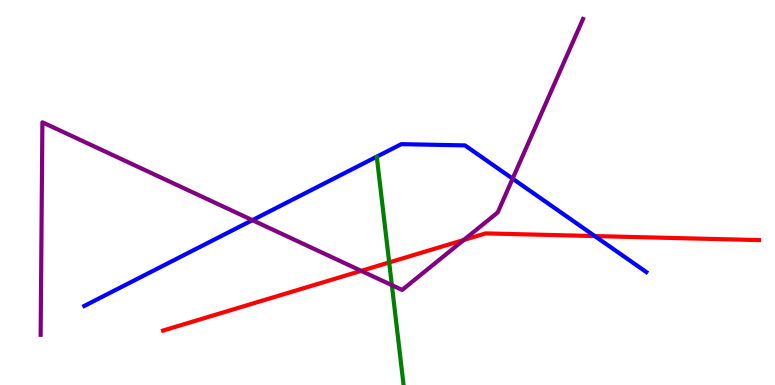[{'lines': ['blue', 'red'], 'intersections': [{'x': 7.67, 'y': 3.87}]}, {'lines': ['green', 'red'], 'intersections': [{'x': 5.02, 'y': 3.18}]}, {'lines': ['purple', 'red'], 'intersections': [{'x': 4.66, 'y': 2.96}, {'x': 5.98, 'y': 3.77}]}, {'lines': ['blue', 'green'], 'intersections': []}, {'lines': ['blue', 'purple'], 'intersections': [{'x': 3.26, 'y': 4.28}, {'x': 6.61, 'y': 5.36}]}, {'lines': ['green', 'purple'], 'intersections': [{'x': 5.06, 'y': 2.59}]}]